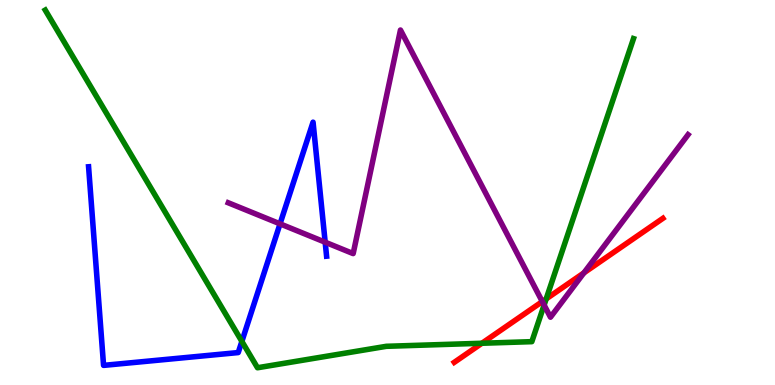[{'lines': ['blue', 'red'], 'intersections': []}, {'lines': ['green', 'red'], 'intersections': [{'x': 6.22, 'y': 1.08}, {'x': 7.05, 'y': 2.24}]}, {'lines': ['purple', 'red'], 'intersections': [{'x': 7.0, 'y': 2.17}, {'x': 7.53, 'y': 2.91}]}, {'lines': ['blue', 'green'], 'intersections': [{'x': 3.12, 'y': 1.13}]}, {'lines': ['blue', 'purple'], 'intersections': [{'x': 3.61, 'y': 4.19}, {'x': 4.2, 'y': 3.71}]}, {'lines': ['green', 'purple'], 'intersections': [{'x': 7.02, 'y': 2.08}]}]